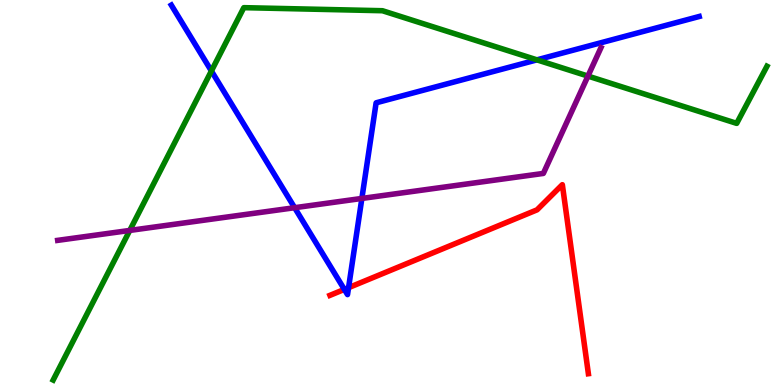[{'lines': ['blue', 'red'], 'intersections': [{'x': 4.44, 'y': 2.48}, {'x': 4.5, 'y': 2.53}]}, {'lines': ['green', 'red'], 'intersections': []}, {'lines': ['purple', 'red'], 'intersections': []}, {'lines': ['blue', 'green'], 'intersections': [{'x': 2.73, 'y': 8.16}, {'x': 6.93, 'y': 8.45}]}, {'lines': ['blue', 'purple'], 'intersections': [{'x': 3.8, 'y': 4.61}, {'x': 4.67, 'y': 4.85}]}, {'lines': ['green', 'purple'], 'intersections': [{'x': 1.67, 'y': 4.01}, {'x': 7.59, 'y': 8.02}]}]